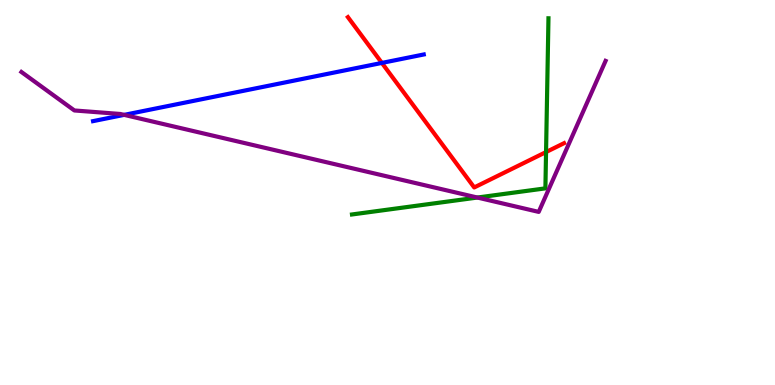[{'lines': ['blue', 'red'], 'intersections': [{'x': 4.93, 'y': 8.37}]}, {'lines': ['green', 'red'], 'intersections': [{'x': 7.05, 'y': 6.05}]}, {'lines': ['purple', 'red'], 'intersections': []}, {'lines': ['blue', 'green'], 'intersections': []}, {'lines': ['blue', 'purple'], 'intersections': [{'x': 1.6, 'y': 7.02}]}, {'lines': ['green', 'purple'], 'intersections': [{'x': 6.16, 'y': 4.87}]}]